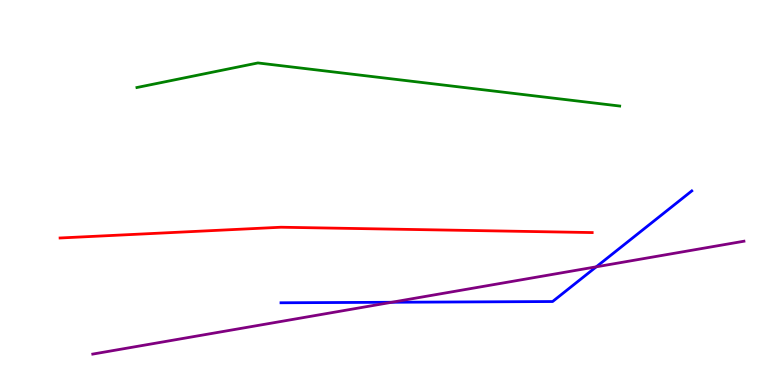[{'lines': ['blue', 'red'], 'intersections': []}, {'lines': ['green', 'red'], 'intersections': []}, {'lines': ['purple', 'red'], 'intersections': []}, {'lines': ['blue', 'green'], 'intersections': []}, {'lines': ['blue', 'purple'], 'intersections': [{'x': 5.05, 'y': 2.15}, {'x': 7.69, 'y': 3.07}]}, {'lines': ['green', 'purple'], 'intersections': []}]